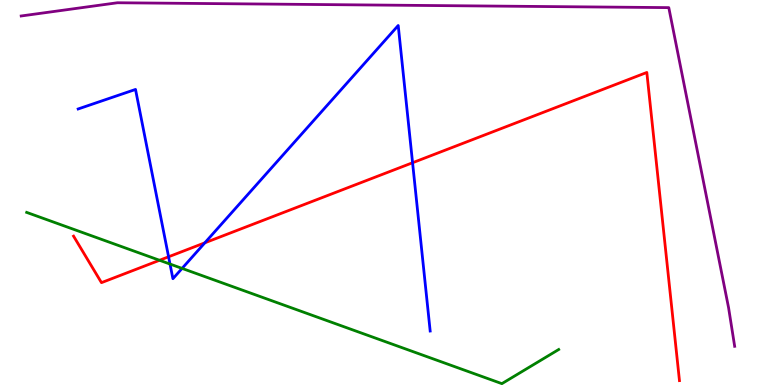[{'lines': ['blue', 'red'], 'intersections': [{'x': 2.18, 'y': 3.33}, {'x': 2.64, 'y': 3.69}, {'x': 5.32, 'y': 5.77}]}, {'lines': ['green', 'red'], 'intersections': [{'x': 2.06, 'y': 3.24}]}, {'lines': ['purple', 'red'], 'intersections': []}, {'lines': ['blue', 'green'], 'intersections': [{'x': 2.19, 'y': 3.14}, {'x': 2.35, 'y': 3.03}]}, {'lines': ['blue', 'purple'], 'intersections': []}, {'lines': ['green', 'purple'], 'intersections': []}]